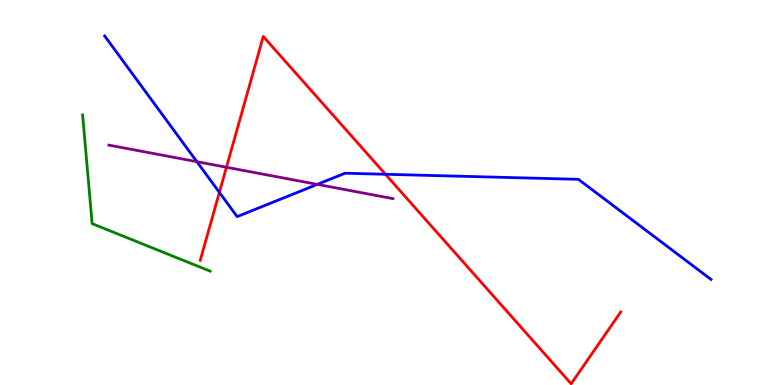[{'lines': ['blue', 'red'], 'intersections': [{'x': 2.83, 'y': 5.0}, {'x': 4.97, 'y': 5.47}]}, {'lines': ['green', 'red'], 'intersections': []}, {'lines': ['purple', 'red'], 'intersections': [{'x': 2.92, 'y': 5.66}]}, {'lines': ['blue', 'green'], 'intersections': []}, {'lines': ['blue', 'purple'], 'intersections': [{'x': 2.54, 'y': 5.8}, {'x': 4.09, 'y': 5.21}]}, {'lines': ['green', 'purple'], 'intersections': []}]